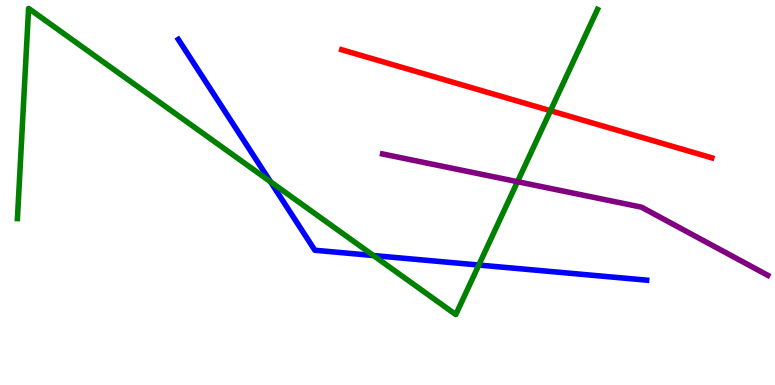[{'lines': ['blue', 'red'], 'intersections': []}, {'lines': ['green', 'red'], 'intersections': [{'x': 7.1, 'y': 7.12}]}, {'lines': ['purple', 'red'], 'intersections': []}, {'lines': ['blue', 'green'], 'intersections': [{'x': 3.49, 'y': 5.28}, {'x': 4.82, 'y': 3.36}, {'x': 6.18, 'y': 3.12}]}, {'lines': ['blue', 'purple'], 'intersections': []}, {'lines': ['green', 'purple'], 'intersections': [{'x': 6.68, 'y': 5.28}]}]